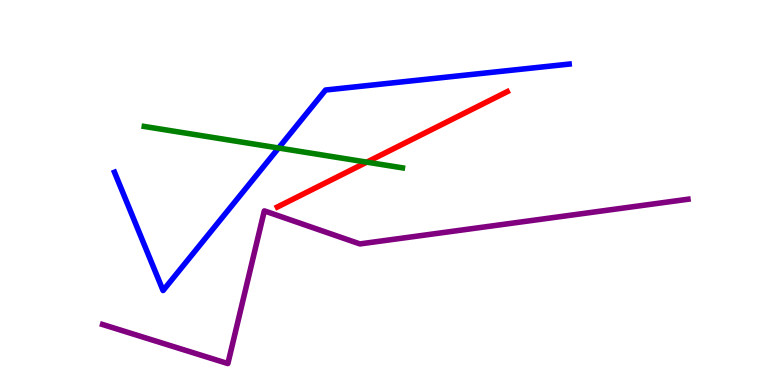[{'lines': ['blue', 'red'], 'intersections': []}, {'lines': ['green', 'red'], 'intersections': [{'x': 4.73, 'y': 5.79}]}, {'lines': ['purple', 'red'], 'intersections': []}, {'lines': ['blue', 'green'], 'intersections': [{'x': 3.59, 'y': 6.16}]}, {'lines': ['blue', 'purple'], 'intersections': []}, {'lines': ['green', 'purple'], 'intersections': []}]